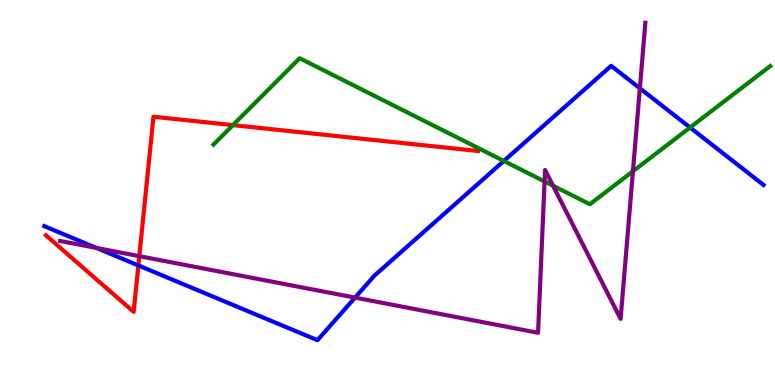[{'lines': ['blue', 'red'], 'intersections': [{'x': 1.79, 'y': 3.11}]}, {'lines': ['green', 'red'], 'intersections': [{'x': 3.01, 'y': 6.75}]}, {'lines': ['purple', 'red'], 'intersections': [{'x': 1.8, 'y': 3.35}]}, {'lines': ['blue', 'green'], 'intersections': [{'x': 6.5, 'y': 5.82}, {'x': 8.9, 'y': 6.69}]}, {'lines': ['blue', 'purple'], 'intersections': [{'x': 1.24, 'y': 3.56}, {'x': 4.58, 'y': 2.27}, {'x': 8.26, 'y': 7.71}]}, {'lines': ['green', 'purple'], 'intersections': [{'x': 7.03, 'y': 5.29}, {'x': 7.14, 'y': 5.18}, {'x': 8.17, 'y': 5.55}]}]